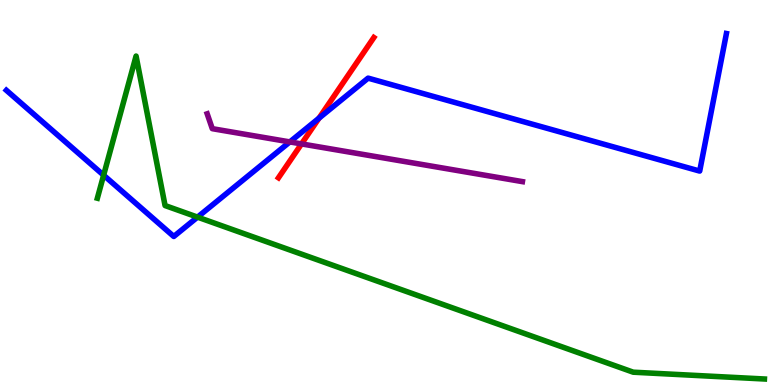[{'lines': ['blue', 'red'], 'intersections': [{'x': 4.12, 'y': 6.93}]}, {'lines': ['green', 'red'], 'intersections': []}, {'lines': ['purple', 'red'], 'intersections': [{'x': 3.89, 'y': 6.26}]}, {'lines': ['blue', 'green'], 'intersections': [{'x': 1.34, 'y': 5.45}, {'x': 2.55, 'y': 4.36}]}, {'lines': ['blue', 'purple'], 'intersections': [{'x': 3.74, 'y': 6.31}]}, {'lines': ['green', 'purple'], 'intersections': []}]